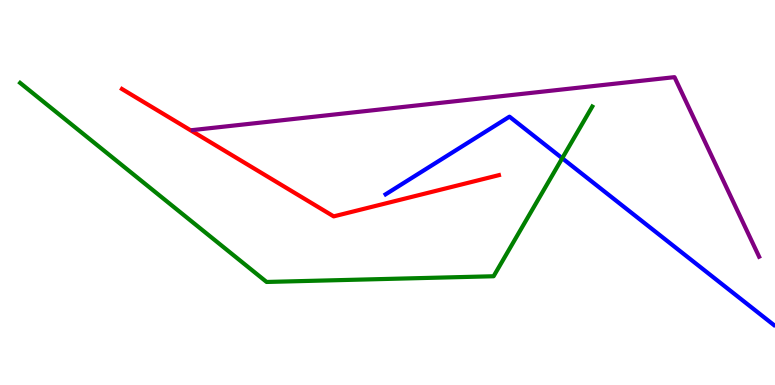[{'lines': ['blue', 'red'], 'intersections': []}, {'lines': ['green', 'red'], 'intersections': []}, {'lines': ['purple', 'red'], 'intersections': []}, {'lines': ['blue', 'green'], 'intersections': [{'x': 7.25, 'y': 5.89}]}, {'lines': ['blue', 'purple'], 'intersections': []}, {'lines': ['green', 'purple'], 'intersections': []}]